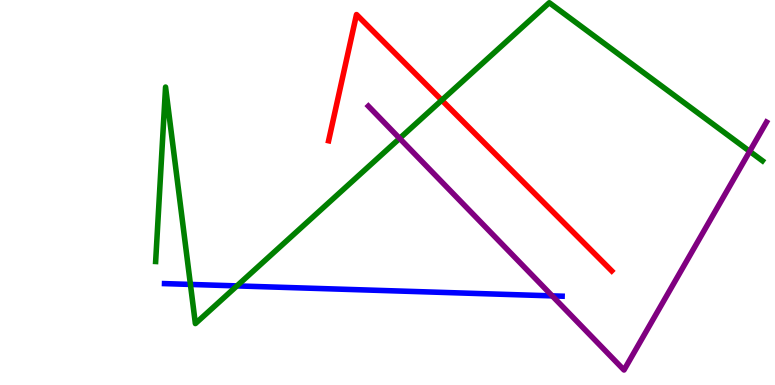[{'lines': ['blue', 'red'], 'intersections': []}, {'lines': ['green', 'red'], 'intersections': [{'x': 5.7, 'y': 7.4}]}, {'lines': ['purple', 'red'], 'intersections': []}, {'lines': ['blue', 'green'], 'intersections': [{'x': 2.46, 'y': 2.61}, {'x': 3.06, 'y': 2.57}]}, {'lines': ['blue', 'purple'], 'intersections': [{'x': 7.13, 'y': 2.31}]}, {'lines': ['green', 'purple'], 'intersections': [{'x': 5.16, 'y': 6.41}, {'x': 9.67, 'y': 6.07}]}]